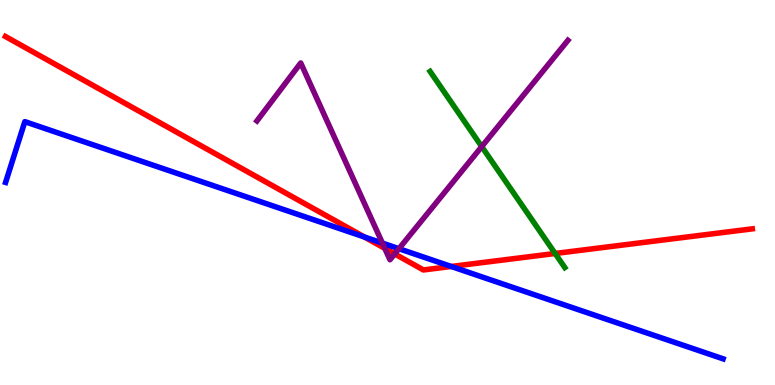[{'lines': ['blue', 'red'], 'intersections': [{'x': 4.7, 'y': 3.84}, {'x': 5.82, 'y': 3.08}]}, {'lines': ['green', 'red'], 'intersections': [{'x': 7.16, 'y': 3.42}]}, {'lines': ['purple', 'red'], 'intersections': [{'x': 4.97, 'y': 3.55}, {'x': 5.09, 'y': 3.4}]}, {'lines': ['blue', 'green'], 'intersections': []}, {'lines': ['blue', 'purple'], 'intersections': [{'x': 4.93, 'y': 3.69}, {'x': 5.15, 'y': 3.54}]}, {'lines': ['green', 'purple'], 'intersections': [{'x': 6.22, 'y': 6.19}]}]